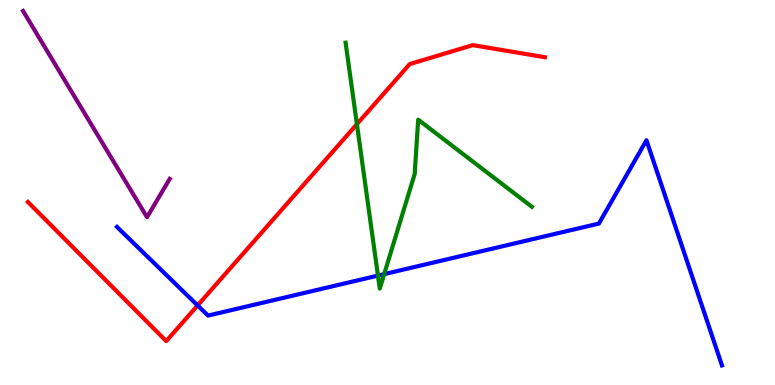[{'lines': ['blue', 'red'], 'intersections': [{'x': 2.55, 'y': 2.07}]}, {'lines': ['green', 'red'], 'intersections': [{'x': 4.61, 'y': 6.77}]}, {'lines': ['purple', 'red'], 'intersections': []}, {'lines': ['blue', 'green'], 'intersections': [{'x': 4.88, 'y': 2.84}, {'x': 4.96, 'y': 2.88}]}, {'lines': ['blue', 'purple'], 'intersections': []}, {'lines': ['green', 'purple'], 'intersections': []}]